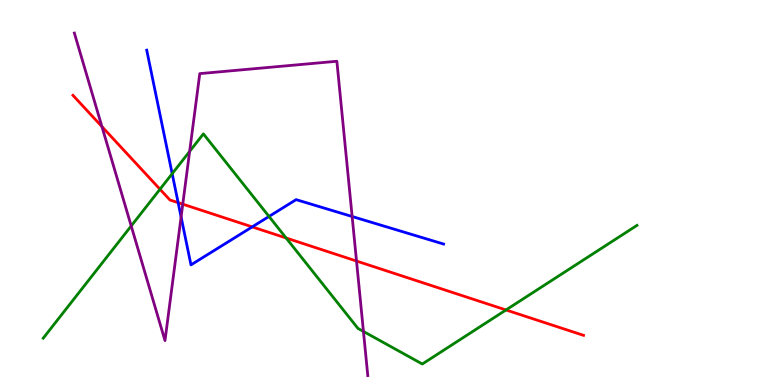[{'lines': ['blue', 'red'], 'intersections': [{'x': 2.3, 'y': 4.74}, {'x': 3.25, 'y': 4.11}]}, {'lines': ['green', 'red'], 'intersections': [{'x': 2.06, 'y': 5.08}, {'x': 3.69, 'y': 3.82}, {'x': 6.53, 'y': 1.95}]}, {'lines': ['purple', 'red'], 'intersections': [{'x': 1.32, 'y': 6.71}, {'x': 2.36, 'y': 4.7}, {'x': 4.6, 'y': 3.22}]}, {'lines': ['blue', 'green'], 'intersections': [{'x': 2.22, 'y': 5.49}, {'x': 3.47, 'y': 4.38}]}, {'lines': ['blue', 'purple'], 'intersections': [{'x': 2.34, 'y': 4.36}, {'x': 4.54, 'y': 4.38}]}, {'lines': ['green', 'purple'], 'intersections': [{'x': 1.69, 'y': 4.13}, {'x': 2.45, 'y': 6.07}, {'x': 4.69, 'y': 1.39}]}]